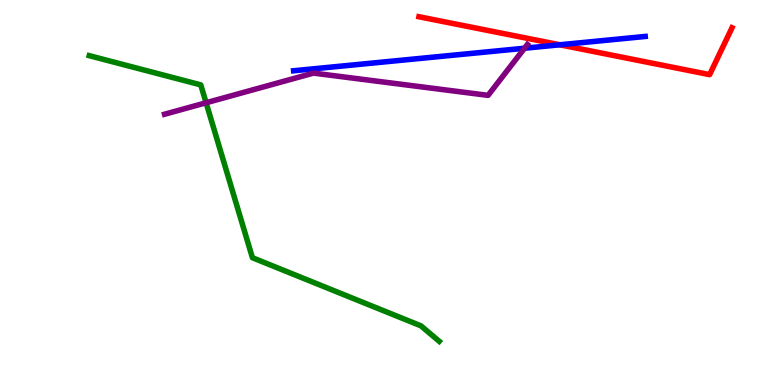[{'lines': ['blue', 'red'], 'intersections': [{'x': 7.22, 'y': 8.84}]}, {'lines': ['green', 'red'], 'intersections': []}, {'lines': ['purple', 'red'], 'intersections': []}, {'lines': ['blue', 'green'], 'intersections': []}, {'lines': ['blue', 'purple'], 'intersections': [{'x': 6.77, 'y': 8.75}]}, {'lines': ['green', 'purple'], 'intersections': [{'x': 2.66, 'y': 7.33}]}]